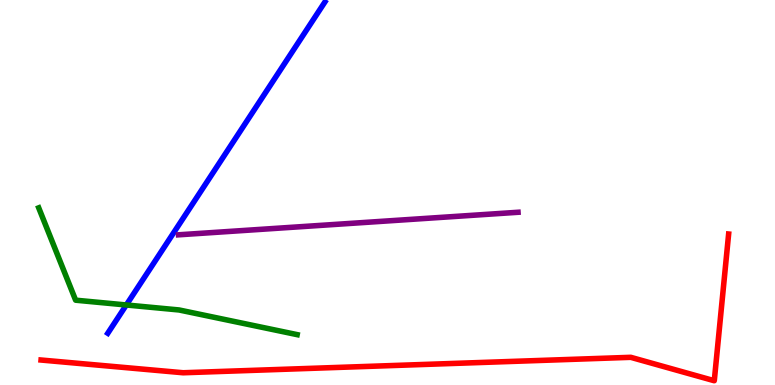[{'lines': ['blue', 'red'], 'intersections': []}, {'lines': ['green', 'red'], 'intersections': []}, {'lines': ['purple', 'red'], 'intersections': []}, {'lines': ['blue', 'green'], 'intersections': [{'x': 1.63, 'y': 2.08}]}, {'lines': ['blue', 'purple'], 'intersections': []}, {'lines': ['green', 'purple'], 'intersections': []}]